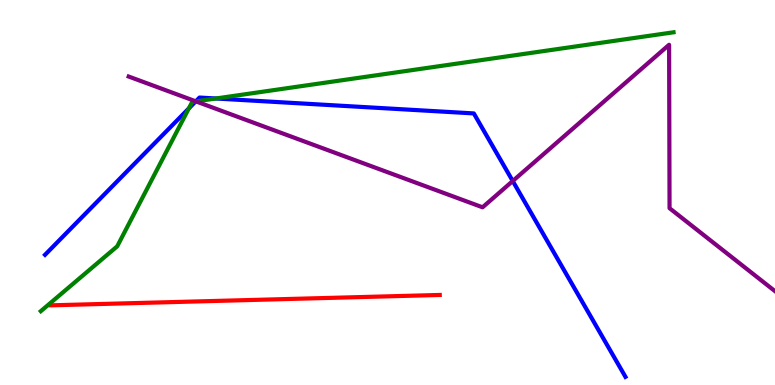[{'lines': ['blue', 'red'], 'intersections': []}, {'lines': ['green', 'red'], 'intersections': []}, {'lines': ['purple', 'red'], 'intersections': []}, {'lines': ['blue', 'green'], 'intersections': [{'x': 2.44, 'y': 7.18}, {'x': 2.53, 'y': 7.37}, {'x': 2.79, 'y': 7.44}]}, {'lines': ['blue', 'purple'], 'intersections': [{'x': 2.53, 'y': 7.37}, {'x': 6.62, 'y': 5.3}]}, {'lines': ['green', 'purple'], 'intersections': [{'x': 2.53, 'y': 7.37}]}]